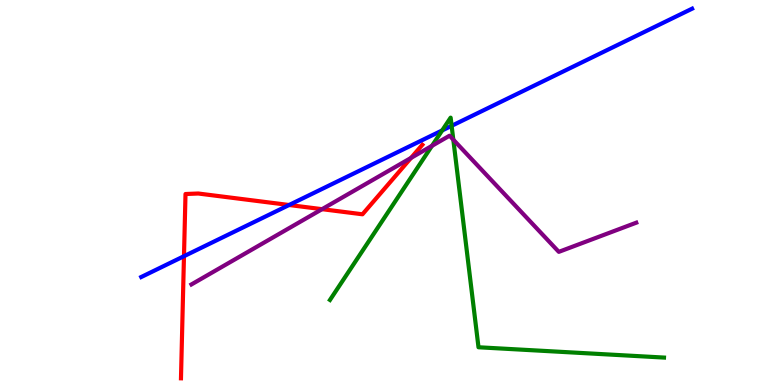[{'lines': ['blue', 'red'], 'intersections': [{'x': 2.37, 'y': 3.35}, {'x': 3.73, 'y': 4.68}]}, {'lines': ['green', 'red'], 'intersections': []}, {'lines': ['purple', 'red'], 'intersections': [{'x': 4.16, 'y': 4.57}, {'x': 5.3, 'y': 5.9}]}, {'lines': ['blue', 'green'], 'intersections': [{'x': 5.71, 'y': 6.61}, {'x': 5.83, 'y': 6.73}]}, {'lines': ['blue', 'purple'], 'intersections': []}, {'lines': ['green', 'purple'], 'intersections': [{'x': 5.57, 'y': 6.21}, {'x': 5.85, 'y': 6.37}]}]